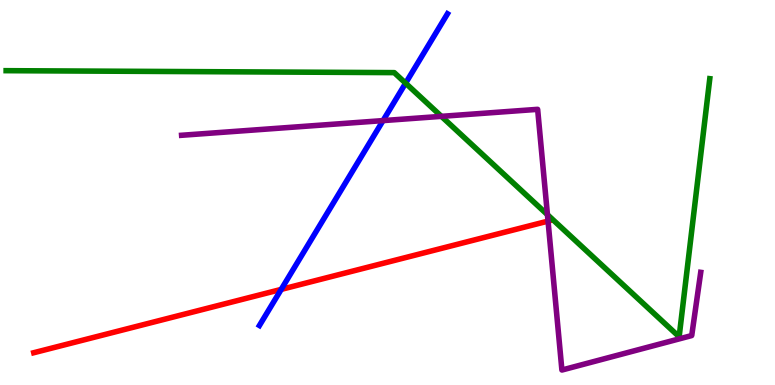[{'lines': ['blue', 'red'], 'intersections': [{'x': 3.63, 'y': 2.48}]}, {'lines': ['green', 'red'], 'intersections': []}, {'lines': ['purple', 'red'], 'intersections': [{'x': 7.07, 'y': 4.26}]}, {'lines': ['blue', 'green'], 'intersections': [{'x': 5.23, 'y': 7.84}]}, {'lines': ['blue', 'purple'], 'intersections': [{'x': 4.94, 'y': 6.87}]}, {'lines': ['green', 'purple'], 'intersections': [{'x': 5.7, 'y': 6.98}, {'x': 7.06, 'y': 4.42}]}]